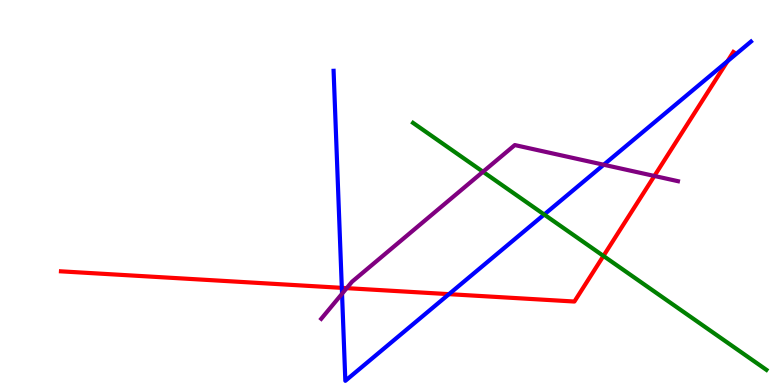[{'lines': ['blue', 'red'], 'intersections': [{'x': 4.41, 'y': 2.52}, {'x': 5.79, 'y': 2.36}, {'x': 9.39, 'y': 8.41}]}, {'lines': ['green', 'red'], 'intersections': [{'x': 7.79, 'y': 3.35}]}, {'lines': ['purple', 'red'], 'intersections': [{'x': 4.47, 'y': 2.52}, {'x': 8.44, 'y': 5.43}]}, {'lines': ['blue', 'green'], 'intersections': [{'x': 7.02, 'y': 4.43}]}, {'lines': ['blue', 'purple'], 'intersections': [{'x': 4.41, 'y': 2.37}, {'x': 7.79, 'y': 5.72}]}, {'lines': ['green', 'purple'], 'intersections': [{'x': 6.23, 'y': 5.54}]}]